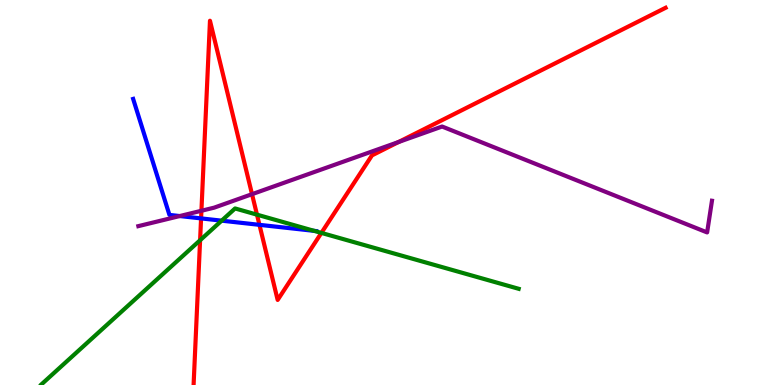[{'lines': ['blue', 'red'], 'intersections': [{'x': 2.59, 'y': 4.33}, {'x': 3.35, 'y': 4.16}]}, {'lines': ['green', 'red'], 'intersections': [{'x': 2.58, 'y': 3.76}, {'x': 3.32, 'y': 4.42}, {'x': 4.15, 'y': 3.95}]}, {'lines': ['purple', 'red'], 'intersections': [{'x': 2.6, 'y': 4.53}, {'x': 3.25, 'y': 4.96}, {'x': 5.14, 'y': 6.31}]}, {'lines': ['blue', 'green'], 'intersections': [{'x': 2.86, 'y': 4.27}, {'x': 4.05, 'y': 4.0}]}, {'lines': ['blue', 'purple'], 'intersections': [{'x': 2.32, 'y': 4.39}]}, {'lines': ['green', 'purple'], 'intersections': []}]